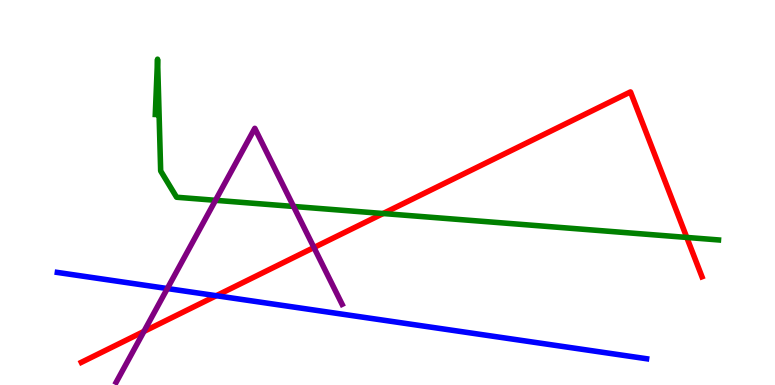[{'lines': ['blue', 'red'], 'intersections': [{'x': 2.79, 'y': 2.32}]}, {'lines': ['green', 'red'], 'intersections': [{'x': 4.94, 'y': 4.45}, {'x': 8.86, 'y': 3.83}]}, {'lines': ['purple', 'red'], 'intersections': [{'x': 1.86, 'y': 1.39}, {'x': 4.05, 'y': 3.57}]}, {'lines': ['blue', 'green'], 'intersections': []}, {'lines': ['blue', 'purple'], 'intersections': [{'x': 2.16, 'y': 2.51}]}, {'lines': ['green', 'purple'], 'intersections': [{'x': 2.78, 'y': 4.8}, {'x': 3.79, 'y': 4.64}]}]